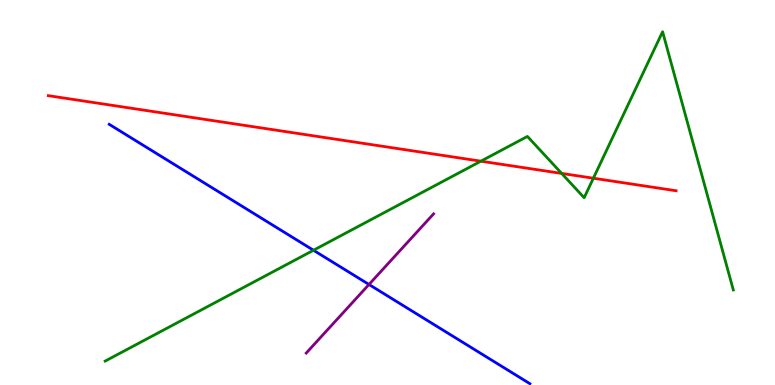[{'lines': ['blue', 'red'], 'intersections': []}, {'lines': ['green', 'red'], 'intersections': [{'x': 6.21, 'y': 5.81}, {'x': 7.25, 'y': 5.5}, {'x': 7.66, 'y': 5.37}]}, {'lines': ['purple', 'red'], 'intersections': []}, {'lines': ['blue', 'green'], 'intersections': [{'x': 4.04, 'y': 3.5}]}, {'lines': ['blue', 'purple'], 'intersections': [{'x': 4.76, 'y': 2.61}]}, {'lines': ['green', 'purple'], 'intersections': []}]